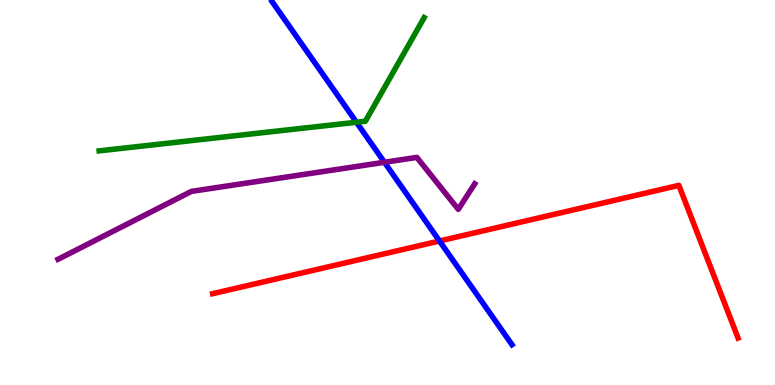[{'lines': ['blue', 'red'], 'intersections': [{'x': 5.67, 'y': 3.74}]}, {'lines': ['green', 'red'], 'intersections': []}, {'lines': ['purple', 'red'], 'intersections': []}, {'lines': ['blue', 'green'], 'intersections': [{'x': 4.6, 'y': 6.82}]}, {'lines': ['blue', 'purple'], 'intersections': [{'x': 4.96, 'y': 5.78}]}, {'lines': ['green', 'purple'], 'intersections': []}]